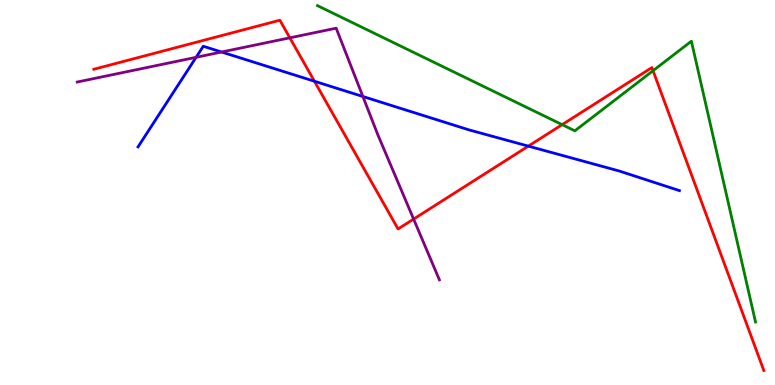[{'lines': ['blue', 'red'], 'intersections': [{'x': 4.06, 'y': 7.89}, {'x': 6.82, 'y': 6.2}]}, {'lines': ['green', 'red'], 'intersections': [{'x': 7.25, 'y': 6.76}, {'x': 8.43, 'y': 8.16}]}, {'lines': ['purple', 'red'], 'intersections': [{'x': 3.74, 'y': 9.02}, {'x': 5.34, 'y': 4.31}]}, {'lines': ['blue', 'green'], 'intersections': []}, {'lines': ['blue', 'purple'], 'intersections': [{'x': 2.53, 'y': 8.51}, {'x': 2.86, 'y': 8.65}, {'x': 4.68, 'y': 7.49}]}, {'lines': ['green', 'purple'], 'intersections': []}]